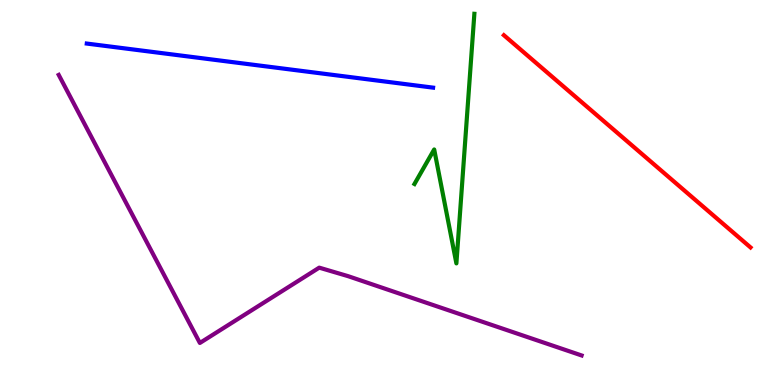[{'lines': ['blue', 'red'], 'intersections': []}, {'lines': ['green', 'red'], 'intersections': []}, {'lines': ['purple', 'red'], 'intersections': []}, {'lines': ['blue', 'green'], 'intersections': []}, {'lines': ['blue', 'purple'], 'intersections': []}, {'lines': ['green', 'purple'], 'intersections': []}]